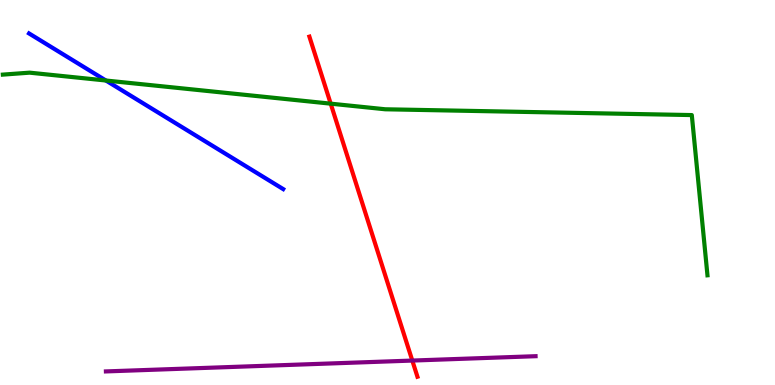[{'lines': ['blue', 'red'], 'intersections': []}, {'lines': ['green', 'red'], 'intersections': [{'x': 4.27, 'y': 7.31}]}, {'lines': ['purple', 'red'], 'intersections': [{'x': 5.32, 'y': 0.635}]}, {'lines': ['blue', 'green'], 'intersections': [{'x': 1.37, 'y': 7.91}]}, {'lines': ['blue', 'purple'], 'intersections': []}, {'lines': ['green', 'purple'], 'intersections': []}]